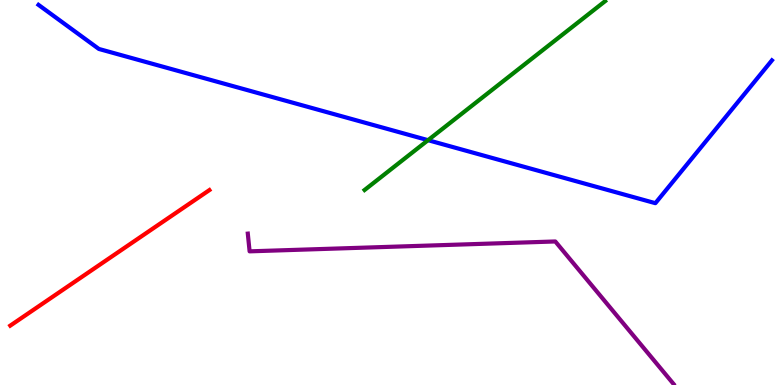[{'lines': ['blue', 'red'], 'intersections': []}, {'lines': ['green', 'red'], 'intersections': []}, {'lines': ['purple', 'red'], 'intersections': []}, {'lines': ['blue', 'green'], 'intersections': [{'x': 5.52, 'y': 6.36}]}, {'lines': ['blue', 'purple'], 'intersections': []}, {'lines': ['green', 'purple'], 'intersections': []}]